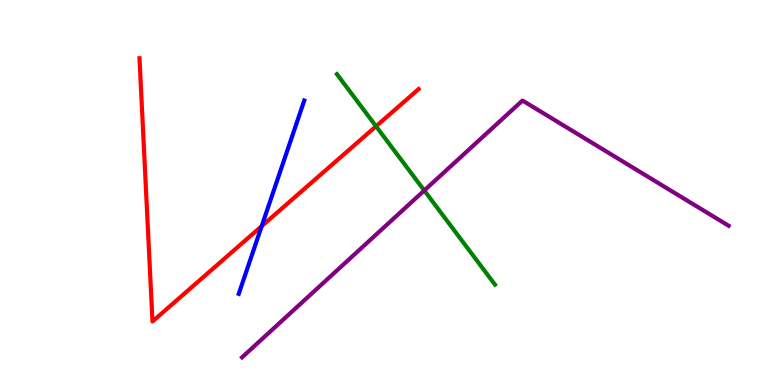[{'lines': ['blue', 'red'], 'intersections': [{'x': 3.38, 'y': 4.13}]}, {'lines': ['green', 'red'], 'intersections': [{'x': 4.85, 'y': 6.72}]}, {'lines': ['purple', 'red'], 'intersections': []}, {'lines': ['blue', 'green'], 'intersections': []}, {'lines': ['blue', 'purple'], 'intersections': []}, {'lines': ['green', 'purple'], 'intersections': [{'x': 5.47, 'y': 5.05}]}]